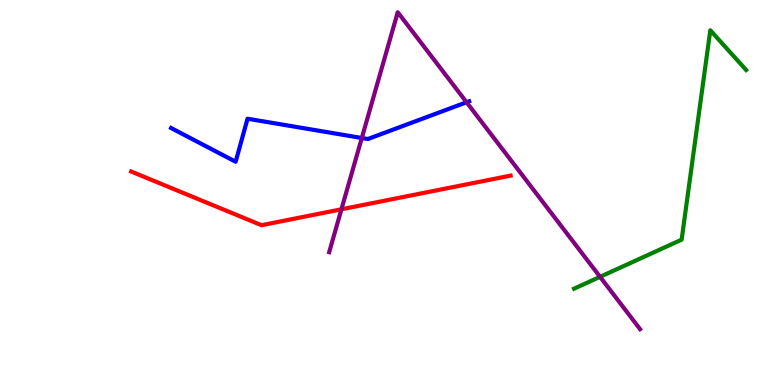[{'lines': ['blue', 'red'], 'intersections': []}, {'lines': ['green', 'red'], 'intersections': []}, {'lines': ['purple', 'red'], 'intersections': [{'x': 4.41, 'y': 4.56}]}, {'lines': ['blue', 'green'], 'intersections': []}, {'lines': ['blue', 'purple'], 'intersections': [{'x': 4.67, 'y': 6.42}, {'x': 6.02, 'y': 7.34}]}, {'lines': ['green', 'purple'], 'intersections': [{'x': 7.74, 'y': 2.81}]}]